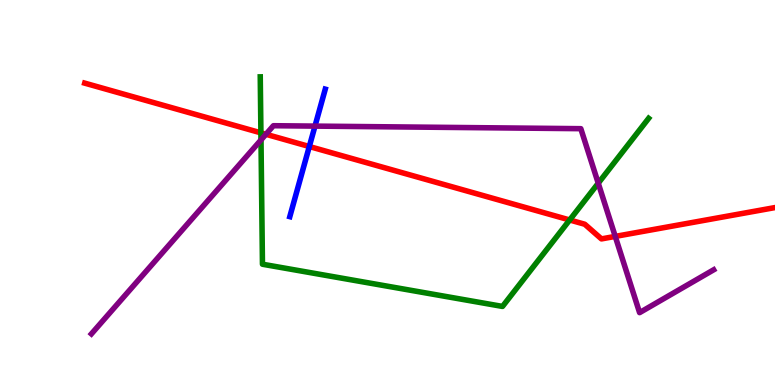[{'lines': ['blue', 'red'], 'intersections': [{'x': 3.99, 'y': 6.19}]}, {'lines': ['green', 'red'], 'intersections': [{'x': 3.37, 'y': 6.55}, {'x': 7.35, 'y': 4.29}]}, {'lines': ['purple', 'red'], 'intersections': [{'x': 3.43, 'y': 6.51}, {'x': 7.94, 'y': 3.86}]}, {'lines': ['blue', 'green'], 'intersections': []}, {'lines': ['blue', 'purple'], 'intersections': [{'x': 4.06, 'y': 6.72}]}, {'lines': ['green', 'purple'], 'intersections': [{'x': 3.37, 'y': 6.37}, {'x': 7.72, 'y': 5.24}]}]